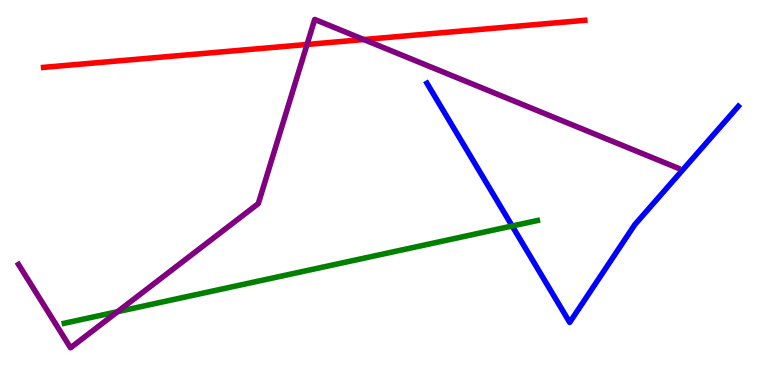[{'lines': ['blue', 'red'], 'intersections': []}, {'lines': ['green', 'red'], 'intersections': []}, {'lines': ['purple', 'red'], 'intersections': [{'x': 3.96, 'y': 8.84}, {'x': 4.69, 'y': 8.97}]}, {'lines': ['blue', 'green'], 'intersections': [{'x': 6.61, 'y': 4.13}]}, {'lines': ['blue', 'purple'], 'intersections': []}, {'lines': ['green', 'purple'], 'intersections': [{'x': 1.52, 'y': 1.9}]}]